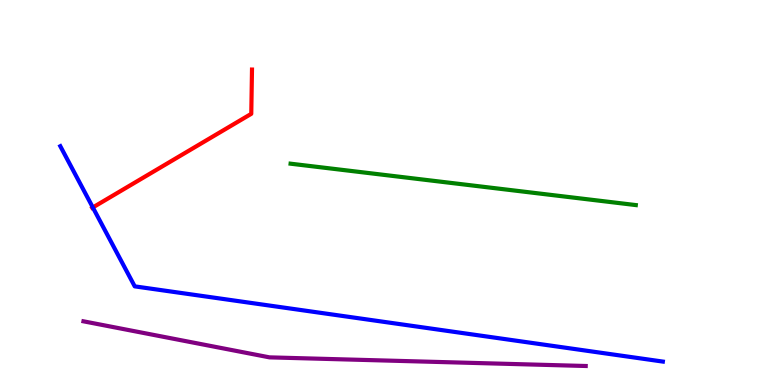[{'lines': ['blue', 'red'], 'intersections': [{'x': 1.2, 'y': 4.61}]}, {'lines': ['green', 'red'], 'intersections': []}, {'lines': ['purple', 'red'], 'intersections': []}, {'lines': ['blue', 'green'], 'intersections': []}, {'lines': ['blue', 'purple'], 'intersections': []}, {'lines': ['green', 'purple'], 'intersections': []}]